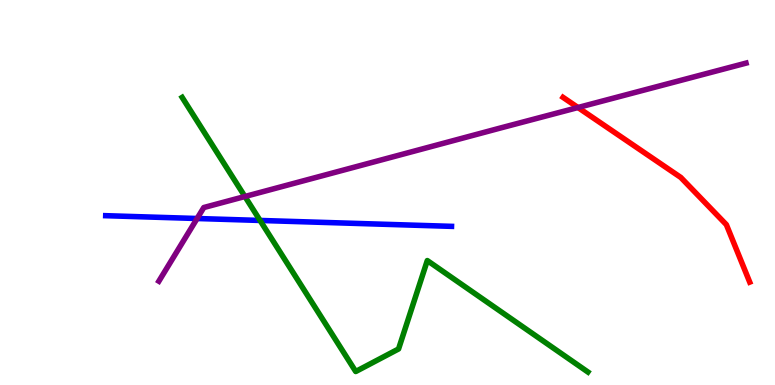[{'lines': ['blue', 'red'], 'intersections': []}, {'lines': ['green', 'red'], 'intersections': []}, {'lines': ['purple', 'red'], 'intersections': [{'x': 7.46, 'y': 7.21}]}, {'lines': ['blue', 'green'], 'intersections': [{'x': 3.36, 'y': 4.27}]}, {'lines': ['blue', 'purple'], 'intersections': [{'x': 2.54, 'y': 4.32}]}, {'lines': ['green', 'purple'], 'intersections': [{'x': 3.16, 'y': 4.9}]}]